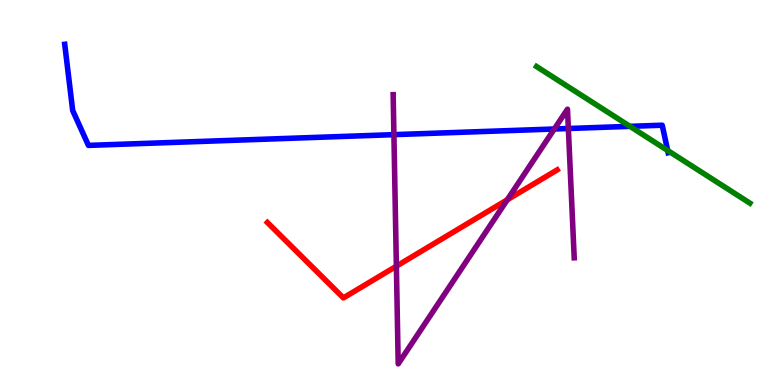[{'lines': ['blue', 'red'], 'intersections': []}, {'lines': ['green', 'red'], 'intersections': []}, {'lines': ['purple', 'red'], 'intersections': [{'x': 5.11, 'y': 3.09}, {'x': 6.55, 'y': 4.81}]}, {'lines': ['blue', 'green'], 'intersections': [{'x': 8.13, 'y': 6.72}, {'x': 8.62, 'y': 6.09}]}, {'lines': ['blue', 'purple'], 'intersections': [{'x': 5.08, 'y': 6.5}, {'x': 7.15, 'y': 6.65}, {'x': 7.33, 'y': 6.66}]}, {'lines': ['green', 'purple'], 'intersections': []}]